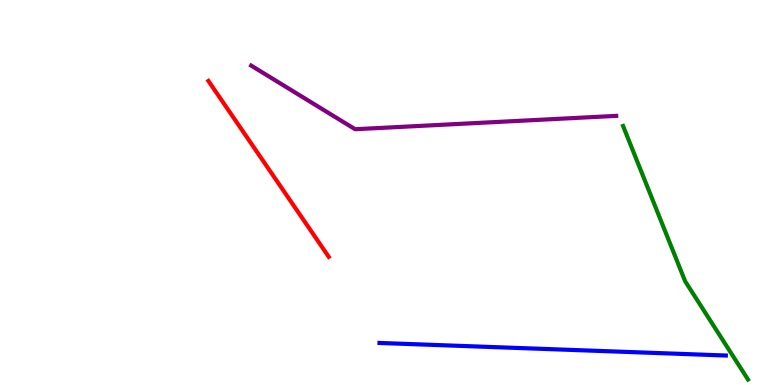[{'lines': ['blue', 'red'], 'intersections': []}, {'lines': ['green', 'red'], 'intersections': []}, {'lines': ['purple', 'red'], 'intersections': []}, {'lines': ['blue', 'green'], 'intersections': []}, {'lines': ['blue', 'purple'], 'intersections': []}, {'lines': ['green', 'purple'], 'intersections': []}]